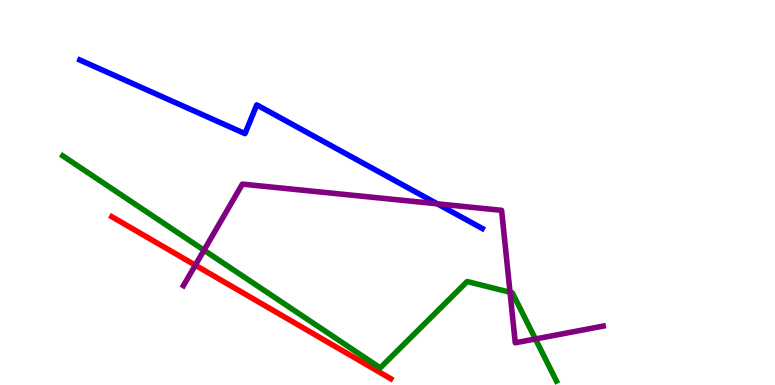[{'lines': ['blue', 'red'], 'intersections': []}, {'lines': ['green', 'red'], 'intersections': []}, {'lines': ['purple', 'red'], 'intersections': [{'x': 2.52, 'y': 3.11}]}, {'lines': ['blue', 'green'], 'intersections': []}, {'lines': ['blue', 'purple'], 'intersections': [{'x': 5.64, 'y': 4.71}]}, {'lines': ['green', 'purple'], 'intersections': [{'x': 2.63, 'y': 3.5}, {'x': 6.58, 'y': 2.41}, {'x': 6.91, 'y': 1.2}]}]